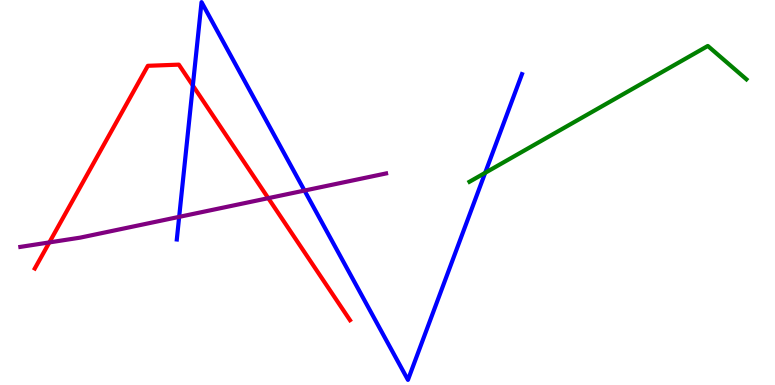[{'lines': ['blue', 'red'], 'intersections': [{'x': 2.49, 'y': 7.78}]}, {'lines': ['green', 'red'], 'intersections': []}, {'lines': ['purple', 'red'], 'intersections': [{'x': 0.637, 'y': 3.7}, {'x': 3.46, 'y': 4.85}]}, {'lines': ['blue', 'green'], 'intersections': [{'x': 6.26, 'y': 5.51}]}, {'lines': ['blue', 'purple'], 'intersections': [{'x': 2.31, 'y': 4.37}, {'x': 3.93, 'y': 5.05}]}, {'lines': ['green', 'purple'], 'intersections': []}]